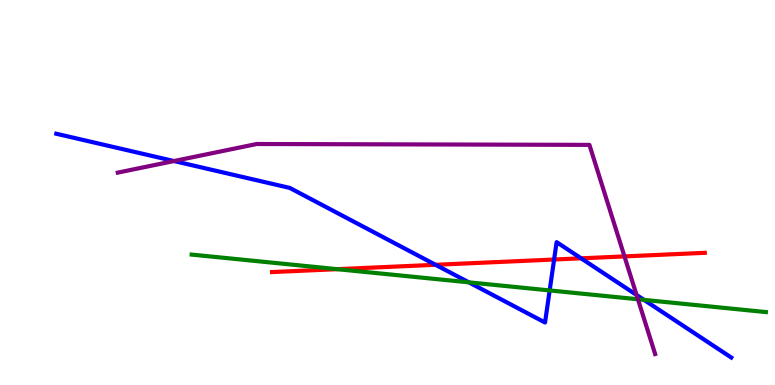[{'lines': ['blue', 'red'], 'intersections': [{'x': 5.62, 'y': 3.12}, {'x': 7.15, 'y': 3.26}, {'x': 7.5, 'y': 3.29}]}, {'lines': ['green', 'red'], 'intersections': [{'x': 4.35, 'y': 3.01}]}, {'lines': ['purple', 'red'], 'intersections': [{'x': 8.06, 'y': 3.34}]}, {'lines': ['blue', 'green'], 'intersections': [{'x': 6.05, 'y': 2.67}, {'x': 7.09, 'y': 2.46}, {'x': 8.31, 'y': 2.21}]}, {'lines': ['blue', 'purple'], 'intersections': [{'x': 2.24, 'y': 5.82}, {'x': 8.21, 'y': 2.34}]}, {'lines': ['green', 'purple'], 'intersections': [{'x': 8.23, 'y': 2.23}]}]